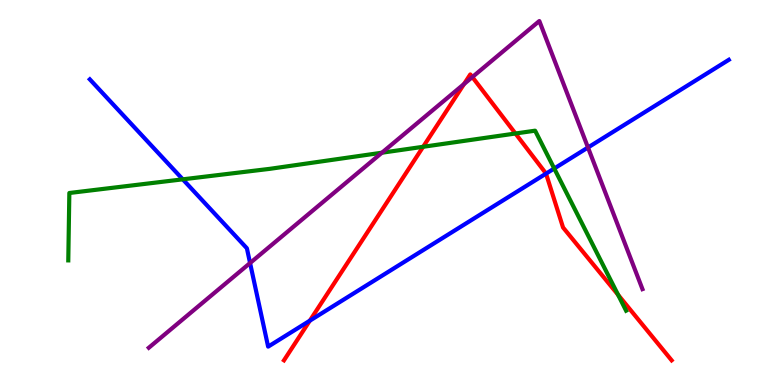[{'lines': ['blue', 'red'], 'intersections': [{'x': 4.0, 'y': 1.67}, {'x': 7.05, 'y': 5.49}]}, {'lines': ['green', 'red'], 'intersections': [{'x': 5.46, 'y': 6.19}, {'x': 6.65, 'y': 6.53}, {'x': 7.98, 'y': 2.34}]}, {'lines': ['purple', 'red'], 'intersections': [{'x': 5.99, 'y': 7.82}, {'x': 6.09, 'y': 8.0}]}, {'lines': ['blue', 'green'], 'intersections': [{'x': 2.36, 'y': 5.34}, {'x': 7.15, 'y': 5.62}]}, {'lines': ['blue', 'purple'], 'intersections': [{'x': 3.23, 'y': 3.17}, {'x': 7.59, 'y': 6.17}]}, {'lines': ['green', 'purple'], 'intersections': [{'x': 4.93, 'y': 6.03}]}]